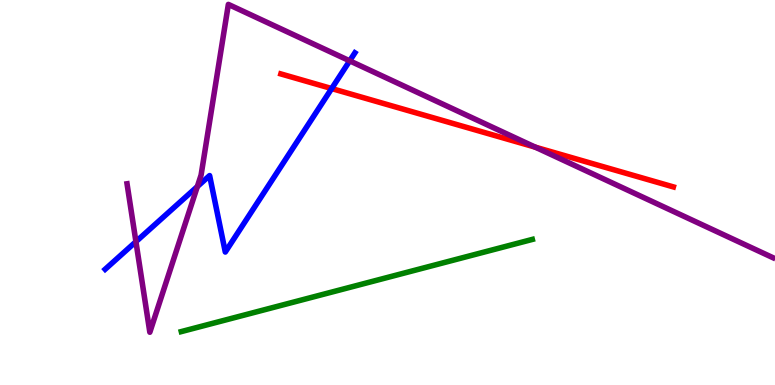[{'lines': ['blue', 'red'], 'intersections': [{'x': 4.28, 'y': 7.7}]}, {'lines': ['green', 'red'], 'intersections': []}, {'lines': ['purple', 'red'], 'intersections': [{'x': 6.91, 'y': 6.18}]}, {'lines': ['blue', 'green'], 'intersections': []}, {'lines': ['blue', 'purple'], 'intersections': [{'x': 1.75, 'y': 3.72}, {'x': 2.55, 'y': 5.15}, {'x': 4.51, 'y': 8.42}]}, {'lines': ['green', 'purple'], 'intersections': []}]